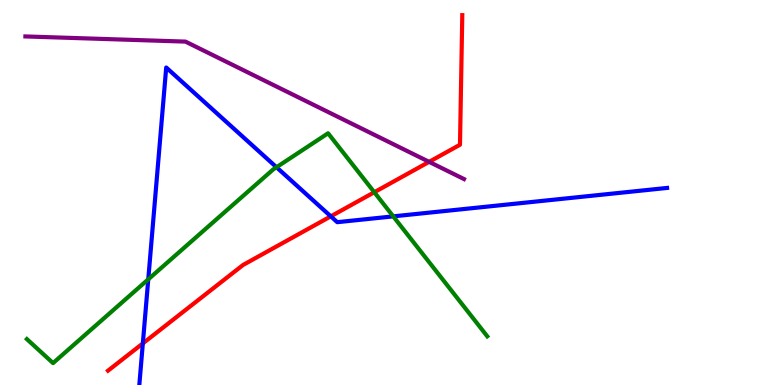[{'lines': ['blue', 'red'], 'intersections': [{'x': 1.84, 'y': 1.08}, {'x': 4.27, 'y': 4.38}]}, {'lines': ['green', 'red'], 'intersections': [{'x': 4.83, 'y': 5.01}]}, {'lines': ['purple', 'red'], 'intersections': [{'x': 5.54, 'y': 5.8}]}, {'lines': ['blue', 'green'], 'intersections': [{'x': 1.91, 'y': 2.74}, {'x': 3.57, 'y': 5.66}, {'x': 5.07, 'y': 4.38}]}, {'lines': ['blue', 'purple'], 'intersections': []}, {'lines': ['green', 'purple'], 'intersections': []}]